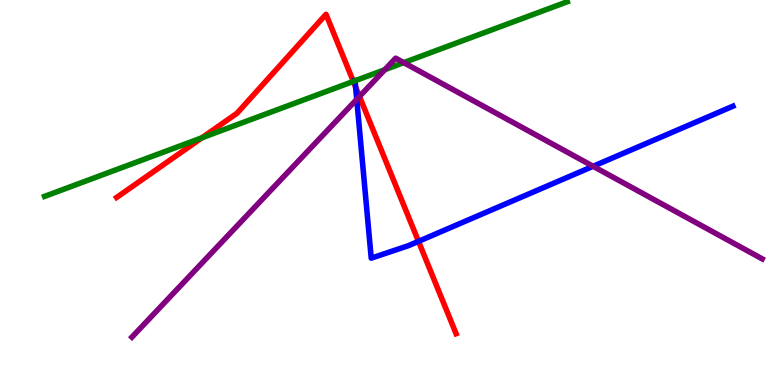[{'lines': ['blue', 'red'], 'intersections': [{'x': 4.59, 'y': 7.74}, {'x': 5.4, 'y': 3.73}]}, {'lines': ['green', 'red'], 'intersections': [{'x': 2.61, 'y': 6.42}, {'x': 4.56, 'y': 7.89}]}, {'lines': ['purple', 'red'], 'intersections': [{'x': 4.64, 'y': 7.49}]}, {'lines': ['blue', 'green'], 'intersections': [{'x': 4.58, 'y': 7.9}]}, {'lines': ['blue', 'purple'], 'intersections': [{'x': 4.6, 'y': 7.42}, {'x': 7.65, 'y': 5.68}]}, {'lines': ['green', 'purple'], 'intersections': [{'x': 4.96, 'y': 8.19}, {'x': 5.21, 'y': 8.37}]}]